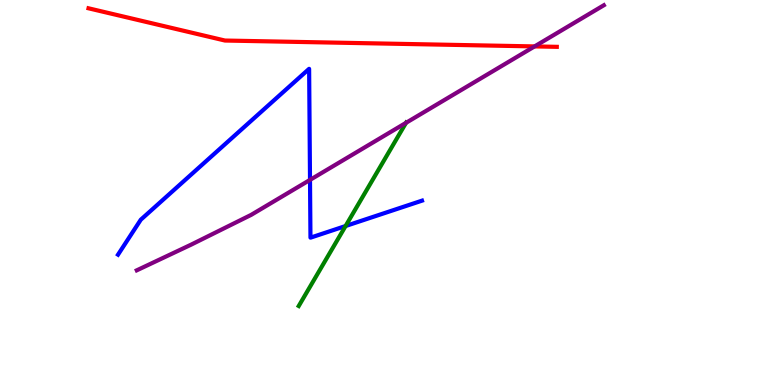[{'lines': ['blue', 'red'], 'intersections': []}, {'lines': ['green', 'red'], 'intersections': []}, {'lines': ['purple', 'red'], 'intersections': [{'x': 6.9, 'y': 8.79}]}, {'lines': ['blue', 'green'], 'intersections': [{'x': 4.46, 'y': 4.13}]}, {'lines': ['blue', 'purple'], 'intersections': [{'x': 4.0, 'y': 5.33}]}, {'lines': ['green', 'purple'], 'intersections': [{'x': 5.24, 'y': 6.81}]}]